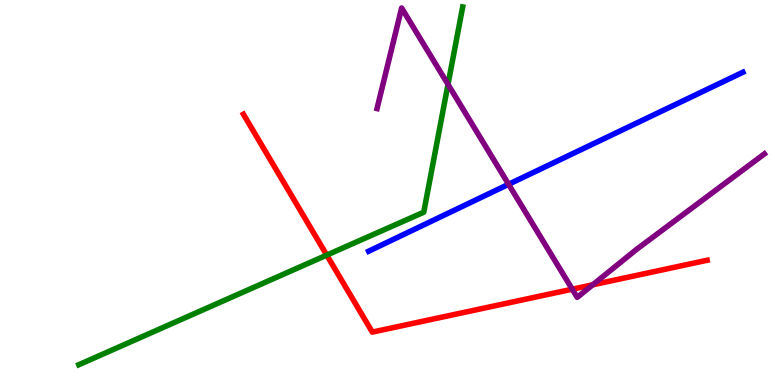[{'lines': ['blue', 'red'], 'intersections': []}, {'lines': ['green', 'red'], 'intersections': [{'x': 4.22, 'y': 3.37}]}, {'lines': ['purple', 'red'], 'intersections': [{'x': 7.38, 'y': 2.49}, {'x': 7.65, 'y': 2.6}]}, {'lines': ['blue', 'green'], 'intersections': []}, {'lines': ['blue', 'purple'], 'intersections': [{'x': 6.56, 'y': 5.21}]}, {'lines': ['green', 'purple'], 'intersections': [{'x': 5.78, 'y': 7.81}]}]